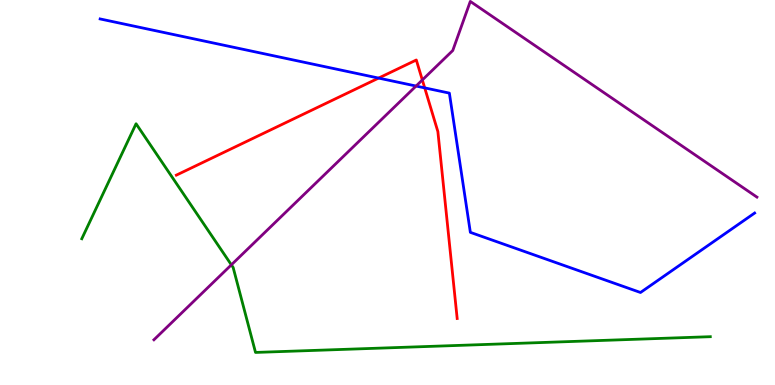[{'lines': ['blue', 'red'], 'intersections': [{'x': 4.89, 'y': 7.97}, {'x': 5.48, 'y': 7.72}]}, {'lines': ['green', 'red'], 'intersections': []}, {'lines': ['purple', 'red'], 'intersections': [{'x': 5.45, 'y': 7.92}]}, {'lines': ['blue', 'green'], 'intersections': []}, {'lines': ['blue', 'purple'], 'intersections': [{'x': 5.37, 'y': 7.77}]}, {'lines': ['green', 'purple'], 'intersections': [{'x': 2.99, 'y': 3.12}]}]